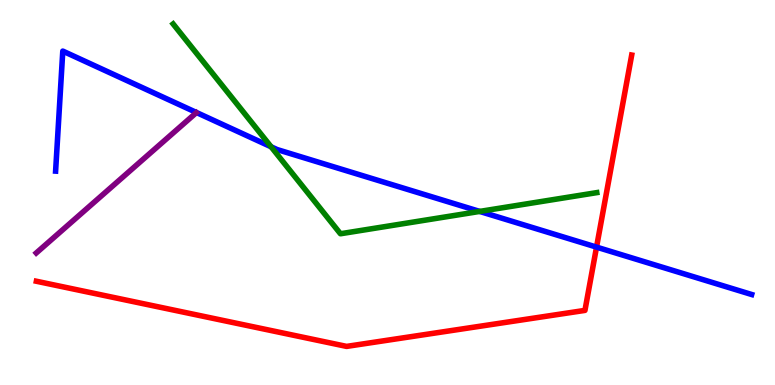[{'lines': ['blue', 'red'], 'intersections': [{'x': 7.7, 'y': 3.58}]}, {'lines': ['green', 'red'], 'intersections': []}, {'lines': ['purple', 'red'], 'intersections': []}, {'lines': ['blue', 'green'], 'intersections': [{'x': 3.5, 'y': 6.19}, {'x': 6.19, 'y': 4.51}]}, {'lines': ['blue', 'purple'], 'intersections': []}, {'lines': ['green', 'purple'], 'intersections': []}]